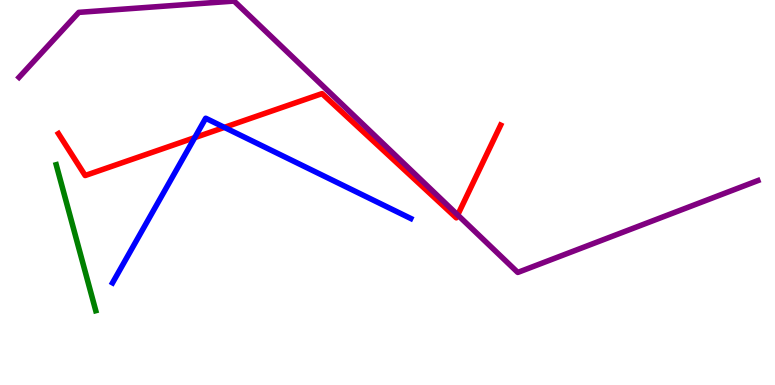[{'lines': ['blue', 'red'], 'intersections': [{'x': 2.51, 'y': 6.42}, {'x': 2.9, 'y': 6.69}]}, {'lines': ['green', 'red'], 'intersections': []}, {'lines': ['purple', 'red'], 'intersections': [{'x': 5.91, 'y': 4.42}]}, {'lines': ['blue', 'green'], 'intersections': []}, {'lines': ['blue', 'purple'], 'intersections': []}, {'lines': ['green', 'purple'], 'intersections': []}]